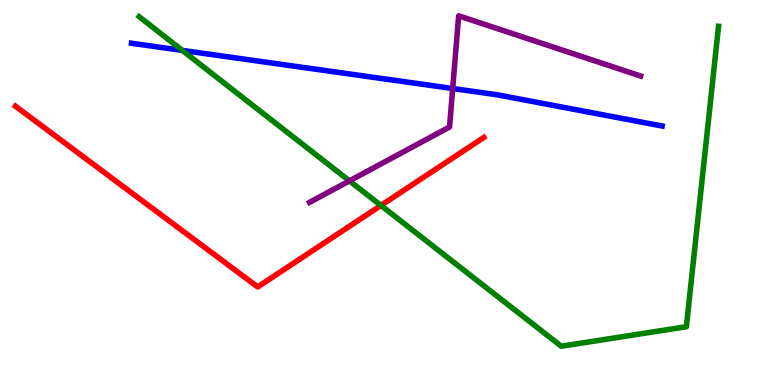[{'lines': ['blue', 'red'], 'intersections': []}, {'lines': ['green', 'red'], 'intersections': [{'x': 4.92, 'y': 4.66}]}, {'lines': ['purple', 'red'], 'intersections': []}, {'lines': ['blue', 'green'], 'intersections': [{'x': 2.35, 'y': 8.69}]}, {'lines': ['blue', 'purple'], 'intersections': [{'x': 5.84, 'y': 7.7}]}, {'lines': ['green', 'purple'], 'intersections': [{'x': 4.51, 'y': 5.3}]}]